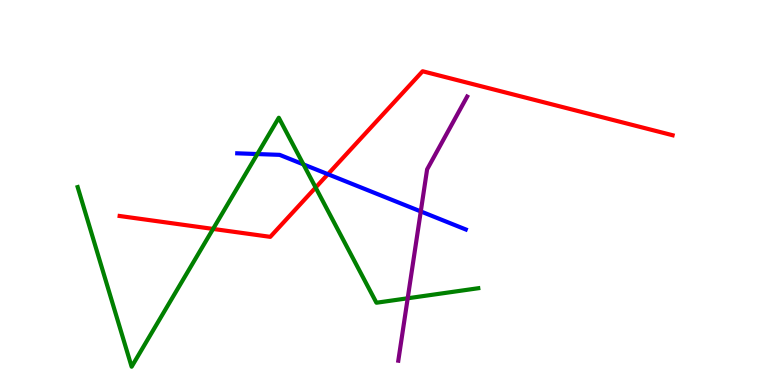[{'lines': ['blue', 'red'], 'intersections': [{'x': 4.23, 'y': 5.48}]}, {'lines': ['green', 'red'], 'intersections': [{'x': 2.75, 'y': 4.05}, {'x': 4.07, 'y': 5.13}]}, {'lines': ['purple', 'red'], 'intersections': []}, {'lines': ['blue', 'green'], 'intersections': [{'x': 3.32, 'y': 6.0}, {'x': 3.92, 'y': 5.73}]}, {'lines': ['blue', 'purple'], 'intersections': [{'x': 5.43, 'y': 4.51}]}, {'lines': ['green', 'purple'], 'intersections': [{'x': 5.26, 'y': 2.25}]}]